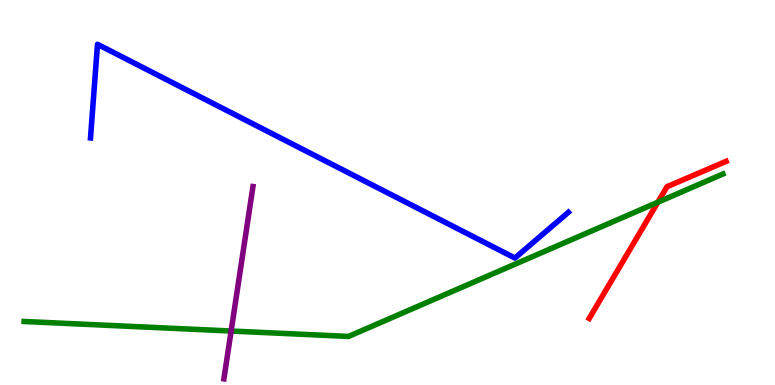[{'lines': ['blue', 'red'], 'intersections': []}, {'lines': ['green', 'red'], 'intersections': [{'x': 8.49, 'y': 4.75}]}, {'lines': ['purple', 'red'], 'intersections': []}, {'lines': ['blue', 'green'], 'intersections': []}, {'lines': ['blue', 'purple'], 'intersections': []}, {'lines': ['green', 'purple'], 'intersections': [{'x': 2.98, 'y': 1.4}]}]